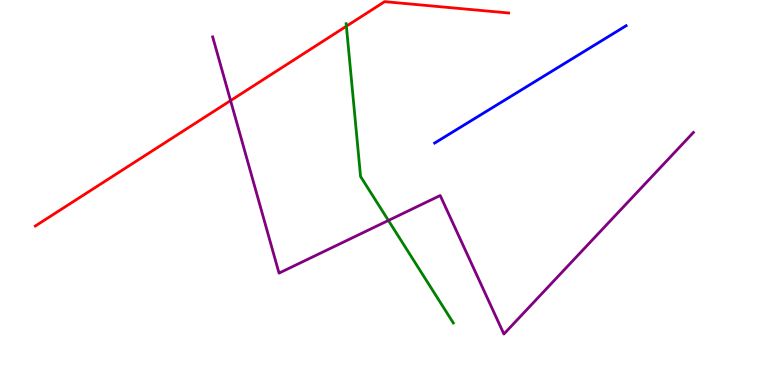[{'lines': ['blue', 'red'], 'intersections': []}, {'lines': ['green', 'red'], 'intersections': [{'x': 4.47, 'y': 9.32}]}, {'lines': ['purple', 'red'], 'intersections': [{'x': 2.98, 'y': 7.39}]}, {'lines': ['blue', 'green'], 'intersections': []}, {'lines': ['blue', 'purple'], 'intersections': []}, {'lines': ['green', 'purple'], 'intersections': [{'x': 5.01, 'y': 4.27}]}]